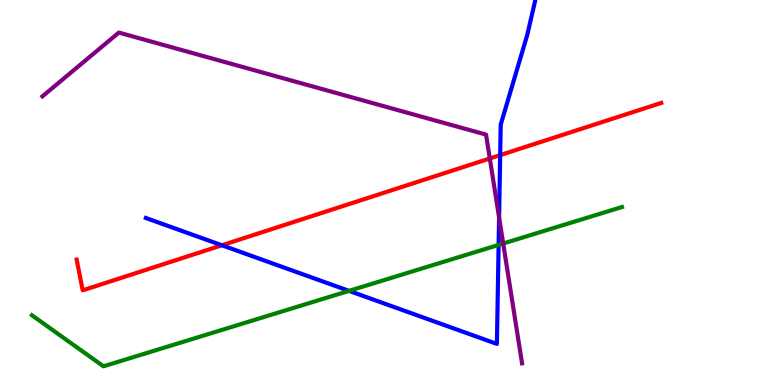[{'lines': ['blue', 'red'], 'intersections': [{'x': 2.86, 'y': 3.63}, {'x': 6.45, 'y': 5.97}]}, {'lines': ['green', 'red'], 'intersections': []}, {'lines': ['purple', 'red'], 'intersections': [{'x': 6.32, 'y': 5.88}]}, {'lines': ['blue', 'green'], 'intersections': [{'x': 4.5, 'y': 2.44}, {'x': 6.43, 'y': 3.64}]}, {'lines': ['blue', 'purple'], 'intersections': [{'x': 6.44, 'y': 4.35}]}, {'lines': ['green', 'purple'], 'intersections': [{'x': 6.49, 'y': 3.67}]}]